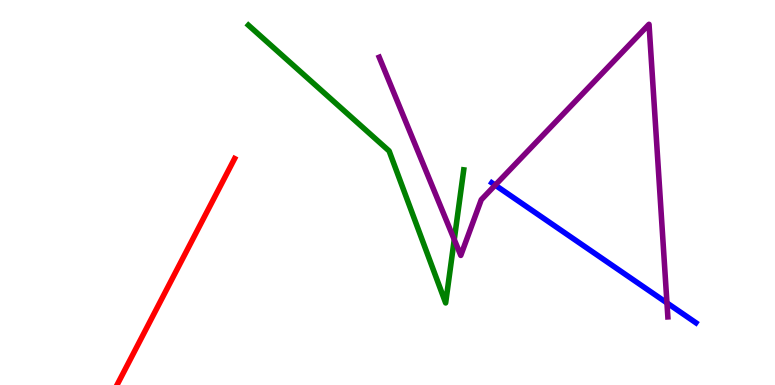[{'lines': ['blue', 'red'], 'intersections': []}, {'lines': ['green', 'red'], 'intersections': []}, {'lines': ['purple', 'red'], 'intersections': []}, {'lines': ['blue', 'green'], 'intersections': []}, {'lines': ['blue', 'purple'], 'intersections': [{'x': 6.39, 'y': 5.19}, {'x': 8.61, 'y': 2.13}]}, {'lines': ['green', 'purple'], 'intersections': [{'x': 5.86, 'y': 3.78}]}]